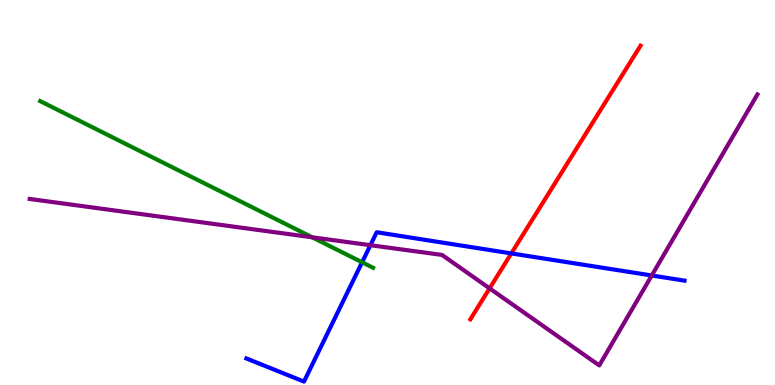[{'lines': ['blue', 'red'], 'intersections': [{'x': 6.6, 'y': 3.42}]}, {'lines': ['green', 'red'], 'intersections': []}, {'lines': ['purple', 'red'], 'intersections': [{'x': 6.32, 'y': 2.51}]}, {'lines': ['blue', 'green'], 'intersections': [{'x': 4.67, 'y': 3.19}]}, {'lines': ['blue', 'purple'], 'intersections': [{'x': 4.78, 'y': 3.63}, {'x': 8.41, 'y': 2.84}]}, {'lines': ['green', 'purple'], 'intersections': [{'x': 4.03, 'y': 3.84}]}]